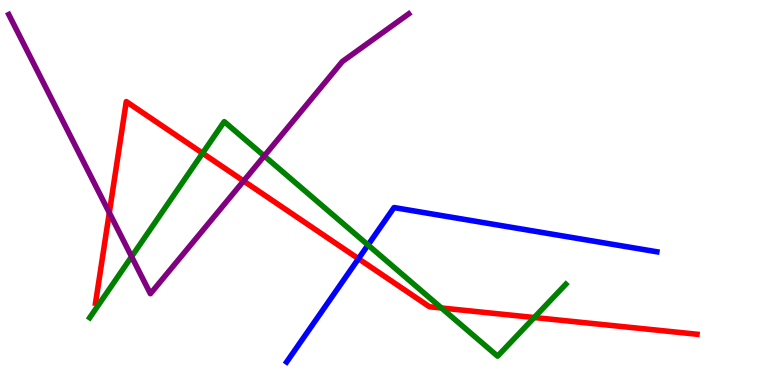[{'lines': ['blue', 'red'], 'intersections': [{'x': 4.63, 'y': 3.28}]}, {'lines': ['green', 'red'], 'intersections': [{'x': 2.61, 'y': 6.02}, {'x': 5.7, 'y': 2.0}, {'x': 6.89, 'y': 1.75}]}, {'lines': ['purple', 'red'], 'intersections': [{'x': 1.41, 'y': 4.47}, {'x': 3.14, 'y': 5.3}]}, {'lines': ['blue', 'green'], 'intersections': [{'x': 4.75, 'y': 3.64}]}, {'lines': ['blue', 'purple'], 'intersections': []}, {'lines': ['green', 'purple'], 'intersections': [{'x': 1.7, 'y': 3.33}, {'x': 3.41, 'y': 5.95}]}]